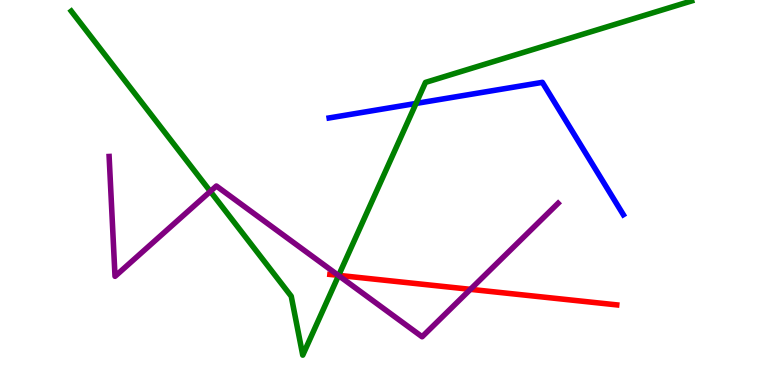[{'lines': ['blue', 'red'], 'intersections': []}, {'lines': ['green', 'red'], 'intersections': [{'x': 4.37, 'y': 2.85}]}, {'lines': ['purple', 'red'], 'intersections': [{'x': 4.36, 'y': 2.85}, {'x': 6.07, 'y': 2.48}]}, {'lines': ['blue', 'green'], 'intersections': [{'x': 5.37, 'y': 7.31}]}, {'lines': ['blue', 'purple'], 'intersections': []}, {'lines': ['green', 'purple'], 'intersections': [{'x': 2.71, 'y': 5.03}, {'x': 4.37, 'y': 2.84}]}]